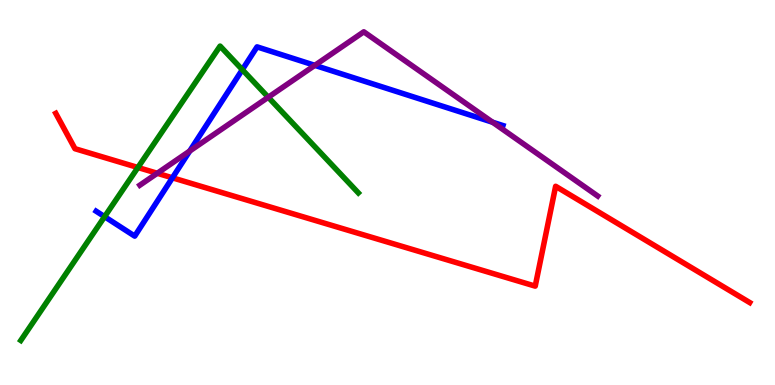[{'lines': ['blue', 'red'], 'intersections': [{'x': 2.22, 'y': 5.38}]}, {'lines': ['green', 'red'], 'intersections': [{'x': 1.78, 'y': 5.65}]}, {'lines': ['purple', 'red'], 'intersections': [{'x': 2.03, 'y': 5.5}]}, {'lines': ['blue', 'green'], 'intersections': [{'x': 1.35, 'y': 4.37}, {'x': 3.13, 'y': 8.19}]}, {'lines': ['blue', 'purple'], 'intersections': [{'x': 2.45, 'y': 6.08}, {'x': 4.06, 'y': 8.3}, {'x': 6.36, 'y': 6.82}]}, {'lines': ['green', 'purple'], 'intersections': [{'x': 3.46, 'y': 7.47}]}]